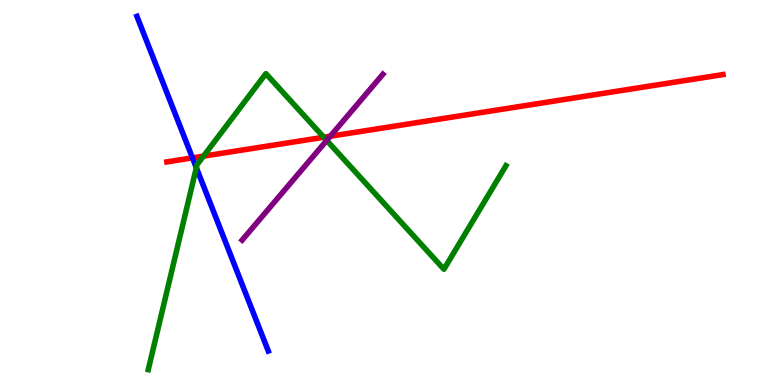[{'lines': ['blue', 'red'], 'intersections': [{'x': 2.48, 'y': 5.9}]}, {'lines': ['green', 'red'], 'intersections': [{'x': 2.63, 'y': 5.94}, {'x': 4.18, 'y': 6.44}]}, {'lines': ['purple', 'red'], 'intersections': [{'x': 4.26, 'y': 6.46}]}, {'lines': ['blue', 'green'], 'intersections': [{'x': 2.53, 'y': 5.64}]}, {'lines': ['blue', 'purple'], 'intersections': []}, {'lines': ['green', 'purple'], 'intersections': [{'x': 4.22, 'y': 6.35}]}]